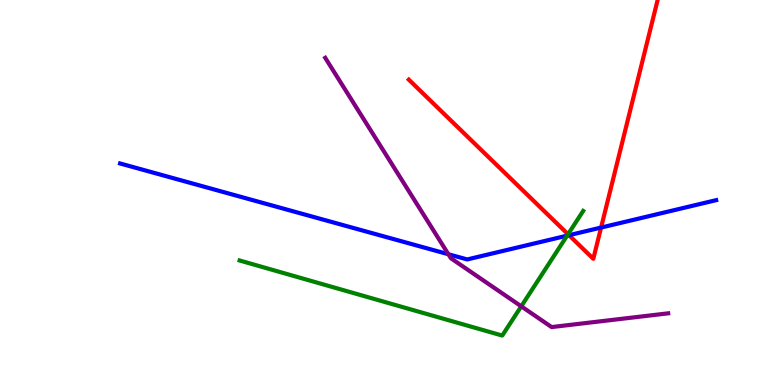[{'lines': ['blue', 'red'], 'intersections': [{'x': 7.34, 'y': 3.89}, {'x': 7.76, 'y': 4.09}]}, {'lines': ['green', 'red'], 'intersections': [{'x': 7.33, 'y': 3.92}]}, {'lines': ['purple', 'red'], 'intersections': []}, {'lines': ['blue', 'green'], 'intersections': [{'x': 7.32, 'y': 3.88}]}, {'lines': ['blue', 'purple'], 'intersections': [{'x': 5.79, 'y': 3.4}]}, {'lines': ['green', 'purple'], 'intersections': [{'x': 6.73, 'y': 2.04}]}]